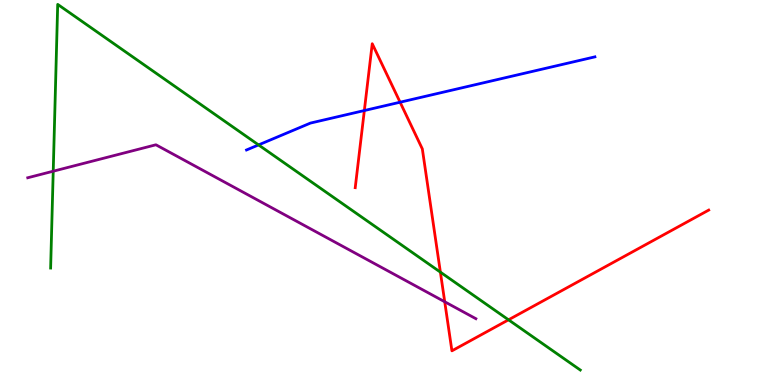[{'lines': ['blue', 'red'], 'intersections': [{'x': 4.7, 'y': 7.13}, {'x': 5.16, 'y': 7.35}]}, {'lines': ['green', 'red'], 'intersections': [{'x': 5.68, 'y': 2.93}, {'x': 6.56, 'y': 1.69}]}, {'lines': ['purple', 'red'], 'intersections': [{'x': 5.74, 'y': 2.16}]}, {'lines': ['blue', 'green'], 'intersections': [{'x': 3.34, 'y': 6.24}]}, {'lines': ['blue', 'purple'], 'intersections': []}, {'lines': ['green', 'purple'], 'intersections': [{'x': 0.687, 'y': 5.55}]}]